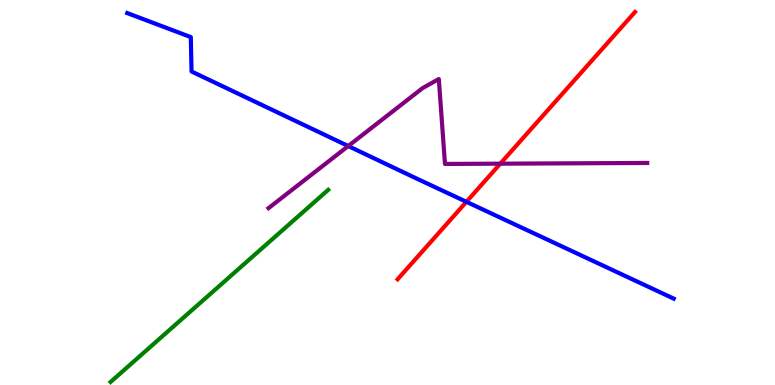[{'lines': ['blue', 'red'], 'intersections': [{'x': 6.02, 'y': 4.76}]}, {'lines': ['green', 'red'], 'intersections': []}, {'lines': ['purple', 'red'], 'intersections': [{'x': 6.46, 'y': 5.75}]}, {'lines': ['blue', 'green'], 'intersections': []}, {'lines': ['blue', 'purple'], 'intersections': [{'x': 4.49, 'y': 6.21}]}, {'lines': ['green', 'purple'], 'intersections': []}]